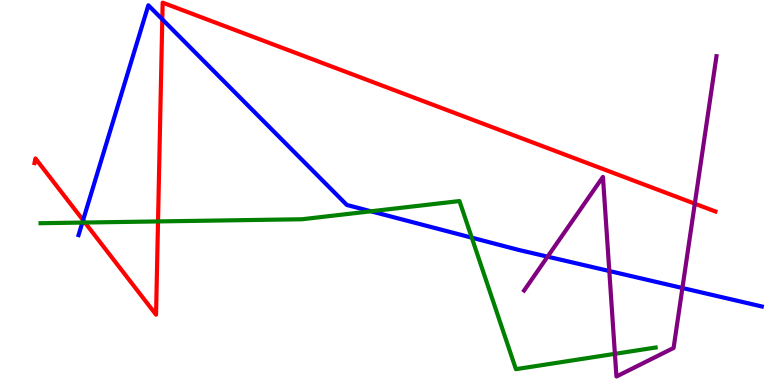[{'lines': ['blue', 'red'], 'intersections': [{'x': 1.07, 'y': 4.28}, {'x': 2.09, 'y': 9.5}]}, {'lines': ['green', 'red'], 'intersections': [{'x': 1.1, 'y': 4.22}, {'x': 2.04, 'y': 4.25}]}, {'lines': ['purple', 'red'], 'intersections': [{'x': 8.97, 'y': 4.71}]}, {'lines': ['blue', 'green'], 'intersections': [{'x': 1.06, 'y': 4.22}, {'x': 4.79, 'y': 4.51}, {'x': 6.09, 'y': 3.83}]}, {'lines': ['blue', 'purple'], 'intersections': [{'x': 7.07, 'y': 3.33}, {'x': 7.86, 'y': 2.96}, {'x': 8.81, 'y': 2.52}]}, {'lines': ['green', 'purple'], 'intersections': [{'x': 7.93, 'y': 0.809}]}]